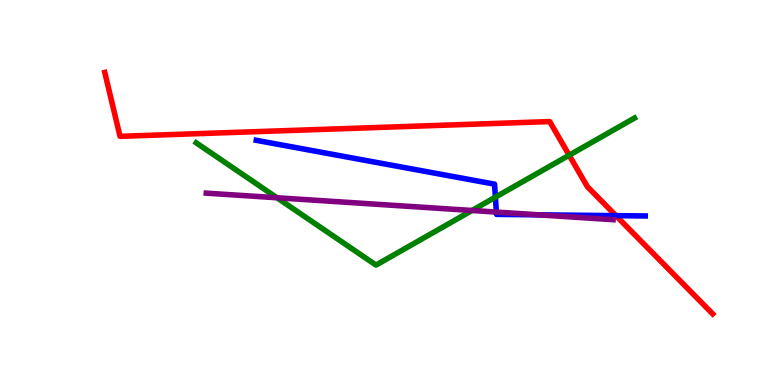[{'lines': ['blue', 'red'], 'intersections': [{'x': 7.95, 'y': 4.4}]}, {'lines': ['green', 'red'], 'intersections': [{'x': 7.34, 'y': 5.97}]}, {'lines': ['purple', 'red'], 'intersections': []}, {'lines': ['blue', 'green'], 'intersections': [{'x': 6.39, 'y': 4.88}]}, {'lines': ['blue', 'purple'], 'intersections': [{'x': 6.4, 'y': 4.49}, {'x': 6.95, 'y': 4.42}]}, {'lines': ['green', 'purple'], 'intersections': [{'x': 3.57, 'y': 4.86}, {'x': 6.09, 'y': 4.53}]}]